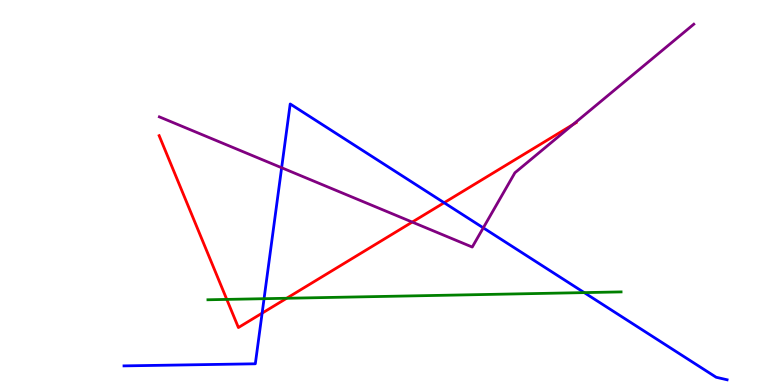[{'lines': ['blue', 'red'], 'intersections': [{'x': 3.38, 'y': 1.87}, {'x': 5.73, 'y': 4.73}]}, {'lines': ['green', 'red'], 'intersections': [{'x': 2.93, 'y': 2.22}, {'x': 3.7, 'y': 2.25}]}, {'lines': ['purple', 'red'], 'intersections': [{'x': 5.32, 'y': 4.23}, {'x': 7.39, 'y': 6.77}]}, {'lines': ['blue', 'green'], 'intersections': [{'x': 3.41, 'y': 2.24}, {'x': 7.54, 'y': 2.4}]}, {'lines': ['blue', 'purple'], 'intersections': [{'x': 3.63, 'y': 5.64}, {'x': 6.24, 'y': 4.08}]}, {'lines': ['green', 'purple'], 'intersections': []}]